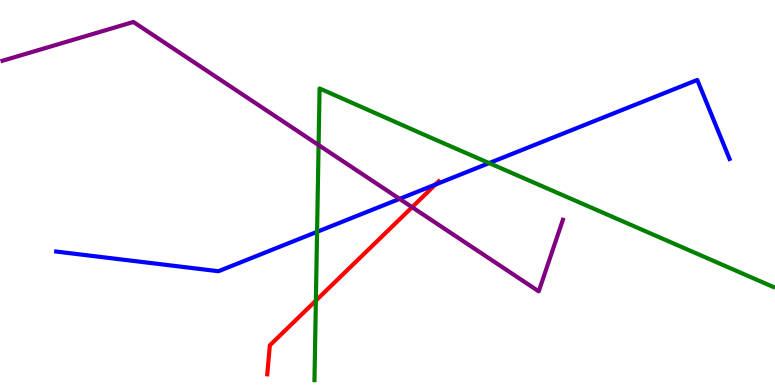[{'lines': ['blue', 'red'], 'intersections': [{'x': 5.62, 'y': 5.21}]}, {'lines': ['green', 'red'], 'intersections': [{'x': 4.08, 'y': 2.19}]}, {'lines': ['purple', 'red'], 'intersections': [{'x': 5.32, 'y': 4.62}]}, {'lines': ['blue', 'green'], 'intersections': [{'x': 4.09, 'y': 3.98}, {'x': 6.31, 'y': 5.76}]}, {'lines': ['blue', 'purple'], 'intersections': [{'x': 5.16, 'y': 4.83}]}, {'lines': ['green', 'purple'], 'intersections': [{'x': 4.11, 'y': 6.23}]}]